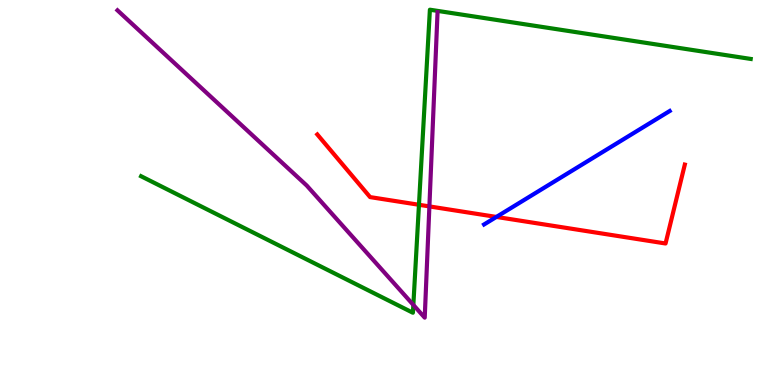[{'lines': ['blue', 'red'], 'intersections': [{'x': 6.41, 'y': 4.37}]}, {'lines': ['green', 'red'], 'intersections': [{'x': 5.41, 'y': 4.68}]}, {'lines': ['purple', 'red'], 'intersections': [{'x': 5.54, 'y': 4.64}]}, {'lines': ['blue', 'green'], 'intersections': []}, {'lines': ['blue', 'purple'], 'intersections': []}, {'lines': ['green', 'purple'], 'intersections': [{'x': 5.33, 'y': 2.08}]}]